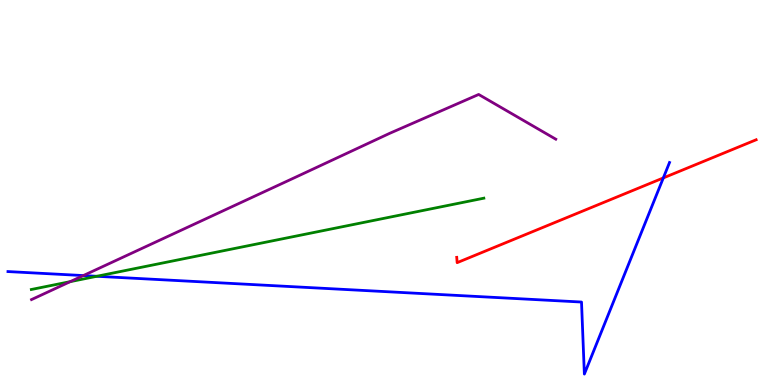[{'lines': ['blue', 'red'], 'intersections': [{'x': 8.56, 'y': 5.38}]}, {'lines': ['green', 'red'], 'intersections': []}, {'lines': ['purple', 'red'], 'intersections': []}, {'lines': ['blue', 'green'], 'intersections': [{'x': 1.25, 'y': 2.82}]}, {'lines': ['blue', 'purple'], 'intersections': [{'x': 1.08, 'y': 2.84}]}, {'lines': ['green', 'purple'], 'intersections': [{'x': 0.906, 'y': 2.68}]}]